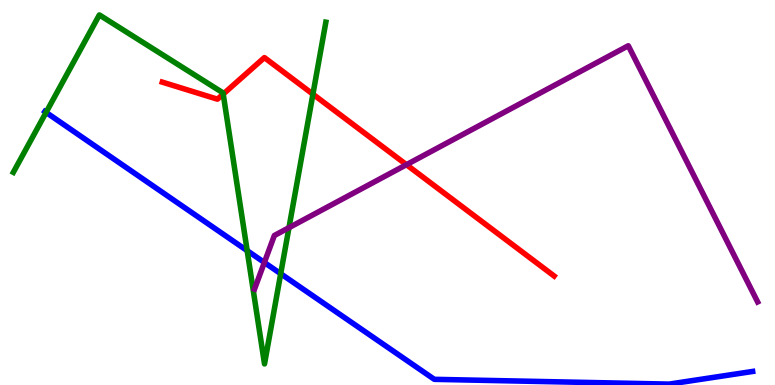[{'lines': ['blue', 'red'], 'intersections': []}, {'lines': ['green', 'red'], 'intersections': [{'x': 2.88, 'y': 7.56}, {'x': 4.04, 'y': 7.55}]}, {'lines': ['purple', 'red'], 'intersections': [{'x': 5.24, 'y': 5.72}]}, {'lines': ['blue', 'green'], 'intersections': [{'x': 0.595, 'y': 7.08}, {'x': 3.19, 'y': 3.49}, {'x': 3.62, 'y': 2.89}]}, {'lines': ['blue', 'purple'], 'intersections': [{'x': 3.41, 'y': 3.18}]}, {'lines': ['green', 'purple'], 'intersections': [{'x': 3.73, 'y': 4.09}]}]